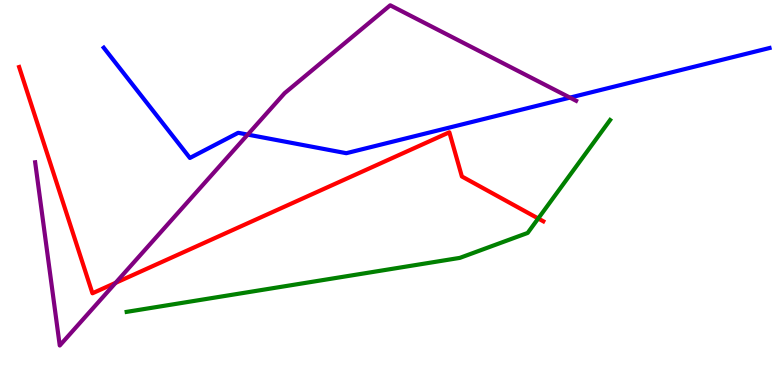[{'lines': ['blue', 'red'], 'intersections': []}, {'lines': ['green', 'red'], 'intersections': [{'x': 6.94, 'y': 4.32}]}, {'lines': ['purple', 'red'], 'intersections': [{'x': 1.49, 'y': 2.65}]}, {'lines': ['blue', 'green'], 'intersections': []}, {'lines': ['blue', 'purple'], 'intersections': [{'x': 3.2, 'y': 6.5}, {'x': 7.35, 'y': 7.46}]}, {'lines': ['green', 'purple'], 'intersections': []}]